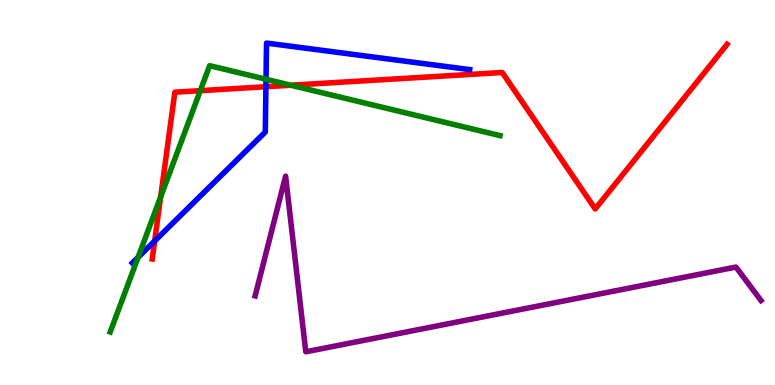[{'lines': ['blue', 'red'], 'intersections': [{'x': 2.0, 'y': 3.74}, {'x': 3.43, 'y': 7.75}]}, {'lines': ['green', 'red'], 'intersections': [{'x': 2.07, 'y': 4.89}, {'x': 2.58, 'y': 7.65}, {'x': 3.75, 'y': 7.79}]}, {'lines': ['purple', 'red'], 'intersections': []}, {'lines': ['blue', 'green'], 'intersections': [{'x': 1.78, 'y': 3.32}, {'x': 3.43, 'y': 7.94}]}, {'lines': ['blue', 'purple'], 'intersections': []}, {'lines': ['green', 'purple'], 'intersections': []}]